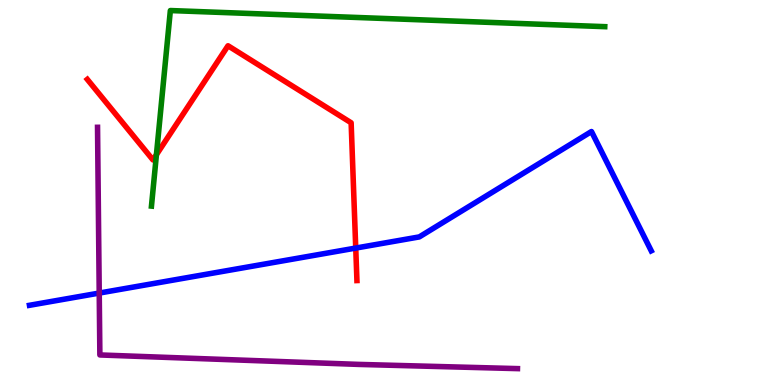[{'lines': ['blue', 'red'], 'intersections': [{'x': 4.59, 'y': 3.56}]}, {'lines': ['green', 'red'], 'intersections': [{'x': 2.02, 'y': 5.98}]}, {'lines': ['purple', 'red'], 'intersections': []}, {'lines': ['blue', 'green'], 'intersections': []}, {'lines': ['blue', 'purple'], 'intersections': [{'x': 1.28, 'y': 2.39}]}, {'lines': ['green', 'purple'], 'intersections': []}]